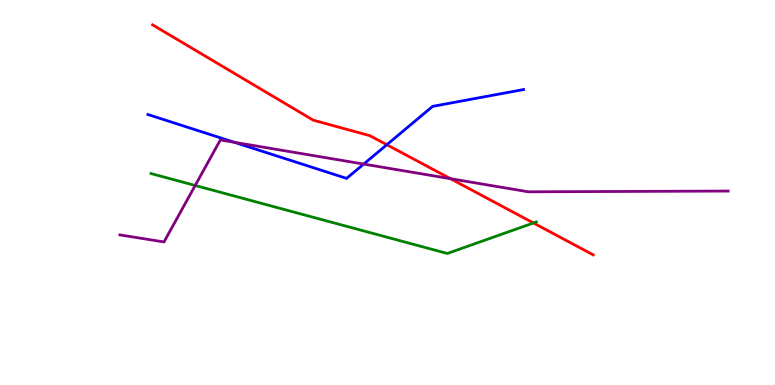[{'lines': ['blue', 'red'], 'intersections': [{'x': 4.99, 'y': 6.24}]}, {'lines': ['green', 'red'], 'intersections': [{'x': 6.88, 'y': 4.21}]}, {'lines': ['purple', 'red'], 'intersections': [{'x': 5.81, 'y': 5.36}]}, {'lines': ['blue', 'green'], 'intersections': []}, {'lines': ['blue', 'purple'], 'intersections': [{'x': 3.02, 'y': 6.3}, {'x': 4.69, 'y': 5.74}]}, {'lines': ['green', 'purple'], 'intersections': [{'x': 2.52, 'y': 5.18}]}]